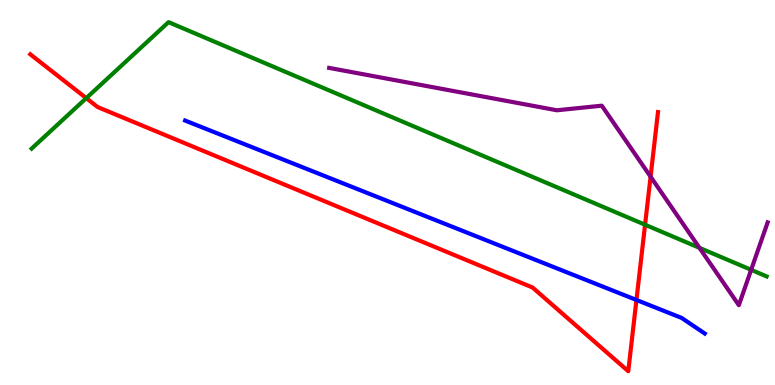[{'lines': ['blue', 'red'], 'intersections': [{'x': 8.21, 'y': 2.21}]}, {'lines': ['green', 'red'], 'intersections': [{'x': 1.11, 'y': 7.45}, {'x': 8.32, 'y': 4.16}]}, {'lines': ['purple', 'red'], 'intersections': [{'x': 8.39, 'y': 5.41}]}, {'lines': ['blue', 'green'], 'intersections': []}, {'lines': ['blue', 'purple'], 'intersections': []}, {'lines': ['green', 'purple'], 'intersections': [{'x': 9.03, 'y': 3.56}, {'x': 9.69, 'y': 2.99}]}]